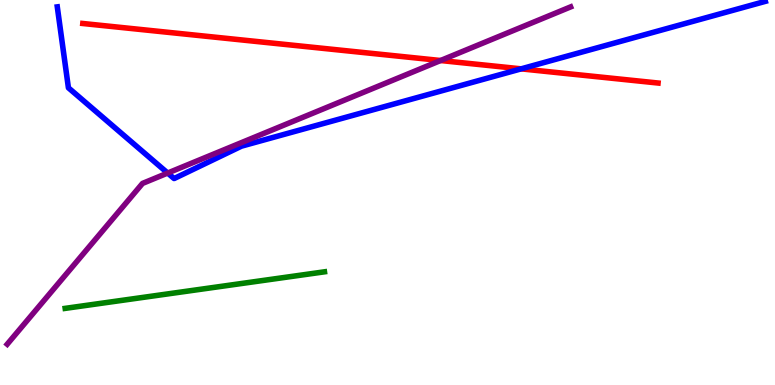[{'lines': ['blue', 'red'], 'intersections': [{'x': 6.72, 'y': 8.21}]}, {'lines': ['green', 'red'], 'intersections': []}, {'lines': ['purple', 'red'], 'intersections': [{'x': 5.68, 'y': 8.43}]}, {'lines': ['blue', 'green'], 'intersections': []}, {'lines': ['blue', 'purple'], 'intersections': [{'x': 2.16, 'y': 5.51}]}, {'lines': ['green', 'purple'], 'intersections': []}]